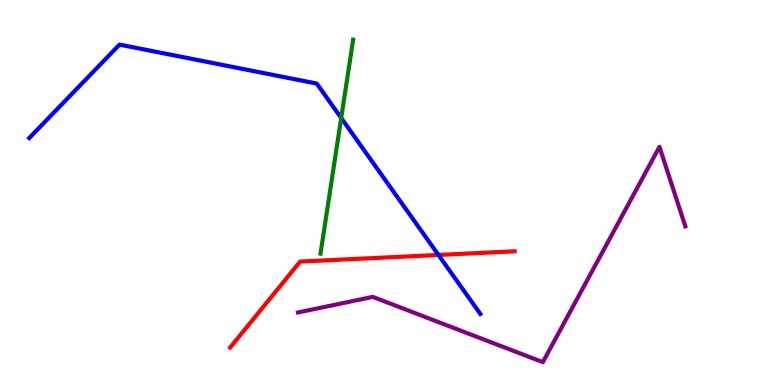[{'lines': ['blue', 'red'], 'intersections': [{'x': 5.66, 'y': 3.38}]}, {'lines': ['green', 'red'], 'intersections': []}, {'lines': ['purple', 'red'], 'intersections': []}, {'lines': ['blue', 'green'], 'intersections': [{'x': 4.4, 'y': 6.94}]}, {'lines': ['blue', 'purple'], 'intersections': []}, {'lines': ['green', 'purple'], 'intersections': []}]